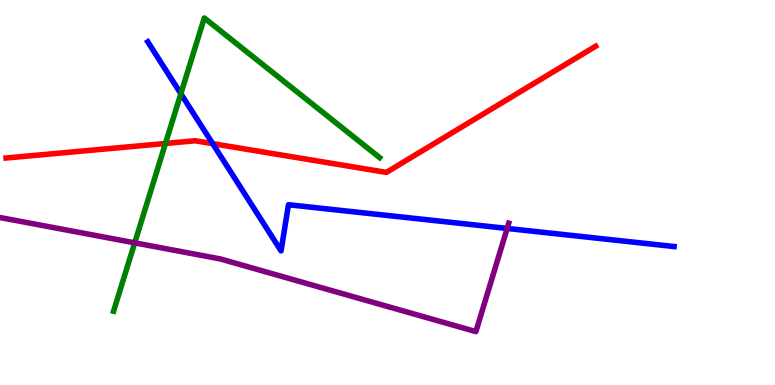[{'lines': ['blue', 'red'], 'intersections': [{'x': 2.74, 'y': 6.27}]}, {'lines': ['green', 'red'], 'intersections': [{'x': 2.13, 'y': 6.27}]}, {'lines': ['purple', 'red'], 'intersections': []}, {'lines': ['blue', 'green'], 'intersections': [{'x': 2.33, 'y': 7.57}]}, {'lines': ['blue', 'purple'], 'intersections': [{'x': 6.54, 'y': 4.07}]}, {'lines': ['green', 'purple'], 'intersections': [{'x': 1.74, 'y': 3.69}]}]